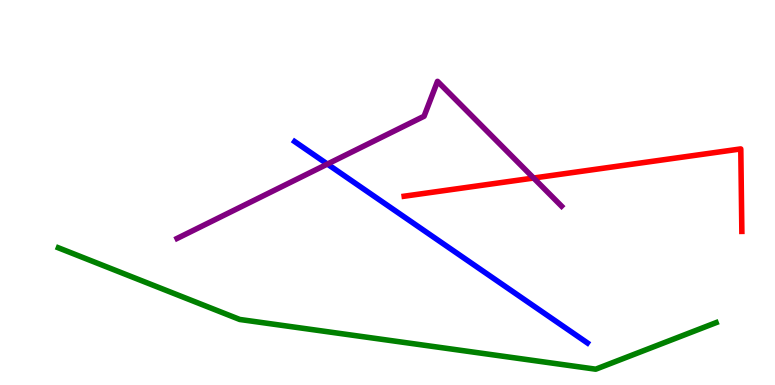[{'lines': ['blue', 'red'], 'intersections': []}, {'lines': ['green', 'red'], 'intersections': []}, {'lines': ['purple', 'red'], 'intersections': [{'x': 6.89, 'y': 5.38}]}, {'lines': ['blue', 'green'], 'intersections': []}, {'lines': ['blue', 'purple'], 'intersections': [{'x': 4.22, 'y': 5.74}]}, {'lines': ['green', 'purple'], 'intersections': []}]